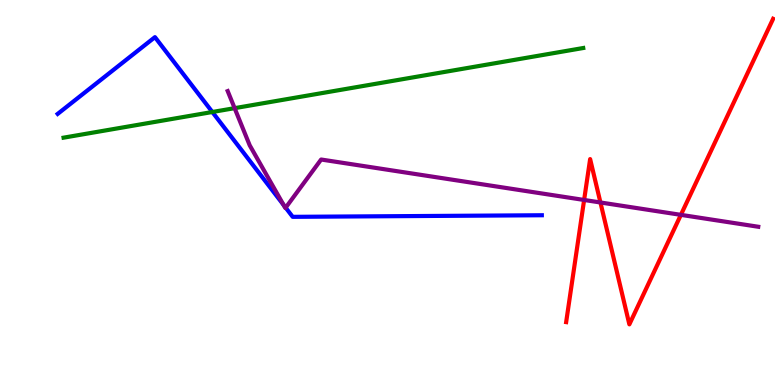[{'lines': ['blue', 'red'], 'intersections': []}, {'lines': ['green', 'red'], 'intersections': []}, {'lines': ['purple', 'red'], 'intersections': [{'x': 7.54, 'y': 4.81}, {'x': 7.75, 'y': 4.74}, {'x': 8.79, 'y': 4.42}]}, {'lines': ['blue', 'green'], 'intersections': [{'x': 2.74, 'y': 7.09}]}, {'lines': ['blue', 'purple'], 'intersections': [{'x': 3.66, 'y': 4.67}, {'x': 3.69, 'y': 4.61}]}, {'lines': ['green', 'purple'], 'intersections': [{'x': 3.03, 'y': 7.19}]}]